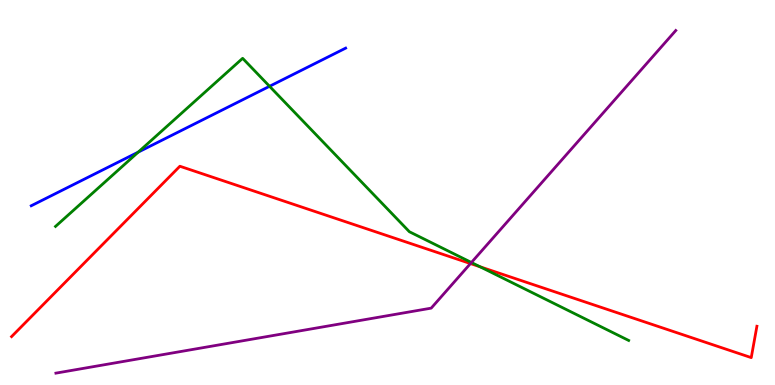[{'lines': ['blue', 'red'], 'intersections': []}, {'lines': ['green', 'red'], 'intersections': [{'x': 6.19, 'y': 3.07}]}, {'lines': ['purple', 'red'], 'intersections': [{'x': 6.07, 'y': 3.15}]}, {'lines': ['blue', 'green'], 'intersections': [{'x': 1.78, 'y': 6.05}, {'x': 3.48, 'y': 7.76}]}, {'lines': ['blue', 'purple'], 'intersections': []}, {'lines': ['green', 'purple'], 'intersections': [{'x': 6.08, 'y': 3.18}]}]